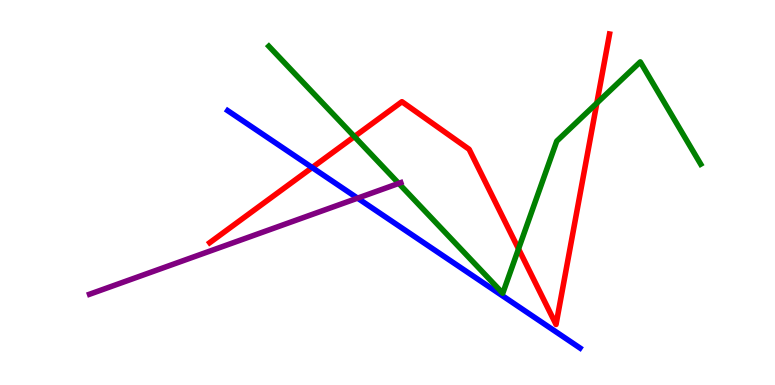[{'lines': ['blue', 'red'], 'intersections': [{'x': 4.03, 'y': 5.65}]}, {'lines': ['green', 'red'], 'intersections': [{'x': 4.57, 'y': 6.45}, {'x': 6.69, 'y': 3.54}, {'x': 7.7, 'y': 7.32}]}, {'lines': ['purple', 'red'], 'intersections': []}, {'lines': ['blue', 'green'], 'intersections': []}, {'lines': ['blue', 'purple'], 'intersections': [{'x': 4.61, 'y': 4.85}]}, {'lines': ['green', 'purple'], 'intersections': [{'x': 5.14, 'y': 5.24}]}]